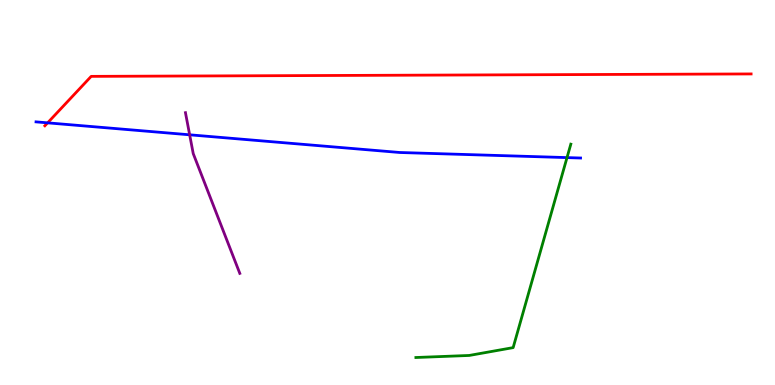[{'lines': ['blue', 'red'], 'intersections': [{'x': 0.614, 'y': 6.81}]}, {'lines': ['green', 'red'], 'intersections': []}, {'lines': ['purple', 'red'], 'intersections': []}, {'lines': ['blue', 'green'], 'intersections': [{'x': 7.32, 'y': 5.91}]}, {'lines': ['blue', 'purple'], 'intersections': [{'x': 2.45, 'y': 6.5}]}, {'lines': ['green', 'purple'], 'intersections': []}]